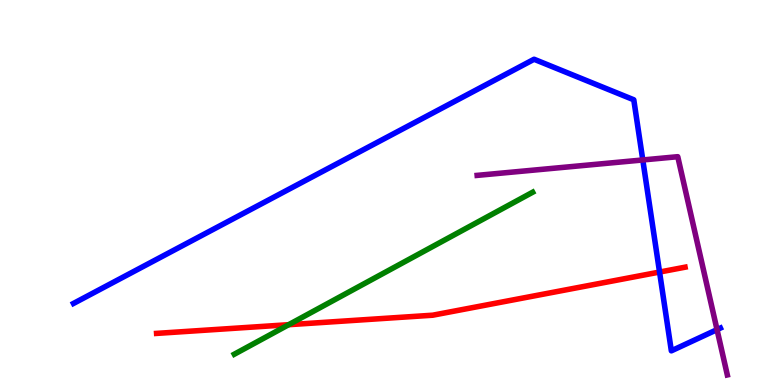[{'lines': ['blue', 'red'], 'intersections': [{'x': 8.51, 'y': 2.93}]}, {'lines': ['green', 'red'], 'intersections': [{'x': 3.72, 'y': 1.57}]}, {'lines': ['purple', 'red'], 'intersections': []}, {'lines': ['blue', 'green'], 'intersections': []}, {'lines': ['blue', 'purple'], 'intersections': [{'x': 8.29, 'y': 5.85}, {'x': 9.25, 'y': 1.44}]}, {'lines': ['green', 'purple'], 'intersections': []}]